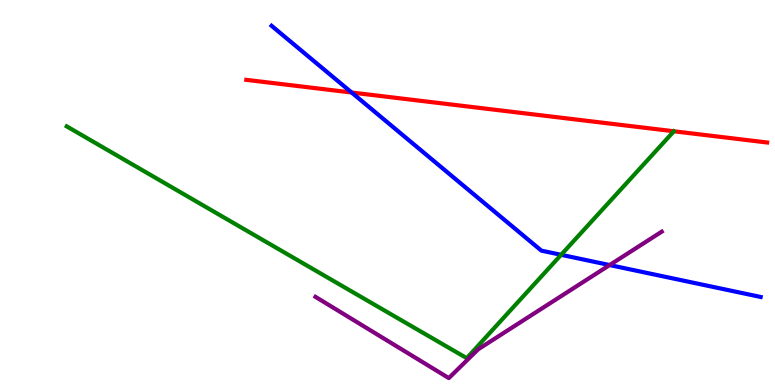[{'lines': ['blue', 'red'], 'intersections': [{'x': 4.54, 'y': 7.6}]}, {'lines': ['green', 'red'], 'intersections': []}, {'lines': ['purple', 'red'], 'intersections': []}, {'lines': ['blue', 'green'], 'intersections': [{'x': 7.24, 'y': 3.38}]}, {'lines': ['blue', 'purple'], 'intersections': [{'x': 7.87, 'y': 3.12}]}, {'lines': ['green', 'purple'], 'intersections': []}]